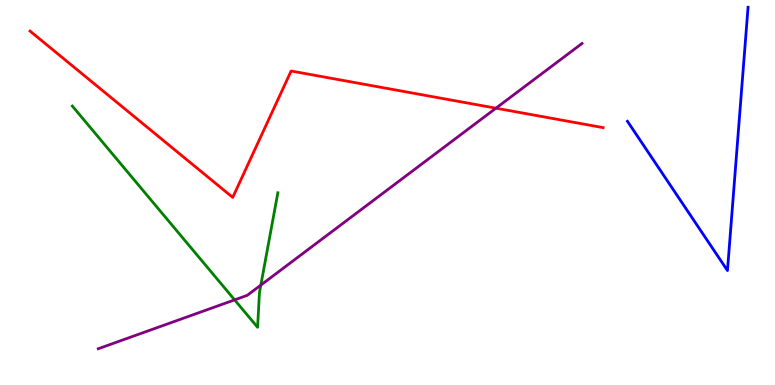[{'lines': ['blue', 'red'], 'intersections': []}, {'lines': ['green', 'red'], 'intersections': []}, {'lines': ['purple', 'red'], 'intersections': [{'x': 6.4, 'y': 7.19}]}, {'lines': ['blue', 'green'], 'intersections': []}, {'lines': ['blue', 'purple'], 'intersections': []}, {'lines': ['green', 'purple'], 'intersections': [{'x': 3.03, 'y': 2.21}, {'x': 3.37, 'y': 2.59}]}]